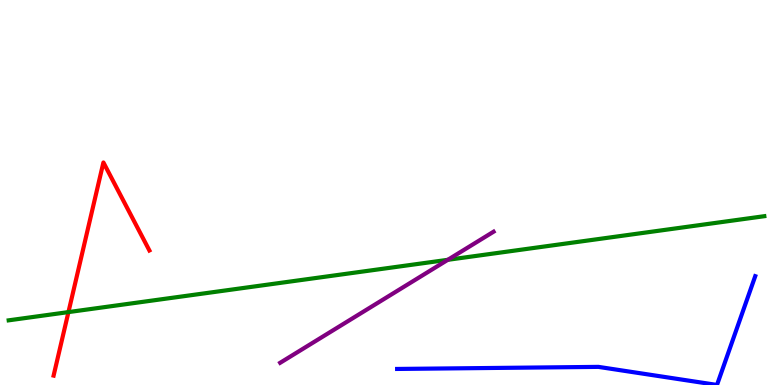[{'lines': ['blue', 'red'], 'intersections': []}, {'lines': ['green', 'red'], 'intersections': [{'x': 0.883, 'y': 1.89}]}, {'lines': ['purple', 'red'], 'intersections': []}, {'lines': ['blue', 'green'], 'intersections': []}, {'lines': ['blue', 'purple'], 'intersections': []}, {'lines': ['green', 'purple'], 'intersections': [{'x': 5.78, 'y': 3.25}]}]